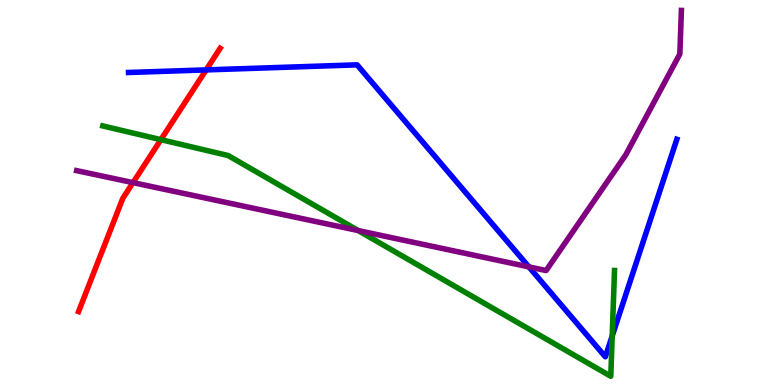[{'lines': ['blue', 'red'], 'intersections': [{'x': 2.66, 'y': 8.18}]}, {'lines': ['green', 'red'], 'intersections': [{'x': 2.08, 'y': 6.37}]}, {'lines': ['purple', 'red'], 'intersections': [{'x': 1.72, 'y': 5.26}]}, {'lines': ['blue', 'green'], 'intersections': [{'x': 7.9, 'y': 1.27}]}, {'lines': ['blue', 'purple'], 'intersections': [{'x': 6.82, 'y': 3.07}]}, {'lines': ['green', 'purple'], 'intersections': [{'x': 4.62, 'y': 4.01}]}]